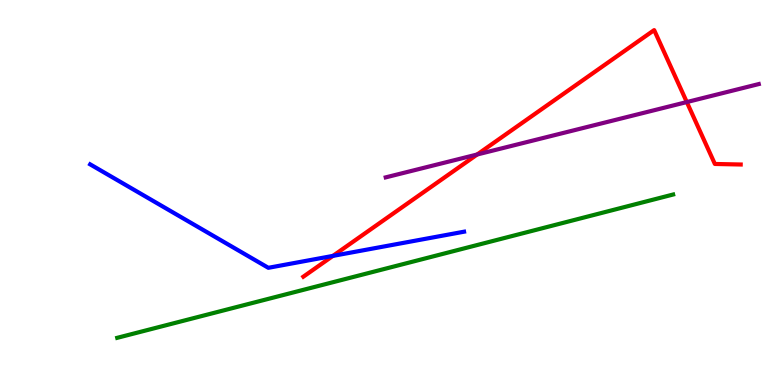[{'lines': ['blue', 'red'], 'intersections': [{'x': 4.3, 'y': 3.35}]}, {'lines': ['green', 'red'], 'intersections': []}, {'lines': ['purple', 'red'], 'intersections': [{'x': 6.16, 'y': 5.99}, {'x': 8.86, 'y': 7.35}]}, {'lines': ['blue', 'green'], 'intersections': []}, {'lines': ['blue', 'purple'], 'intersections': []}, {'lines': ['green', 'purple'], 'intersections': []}]